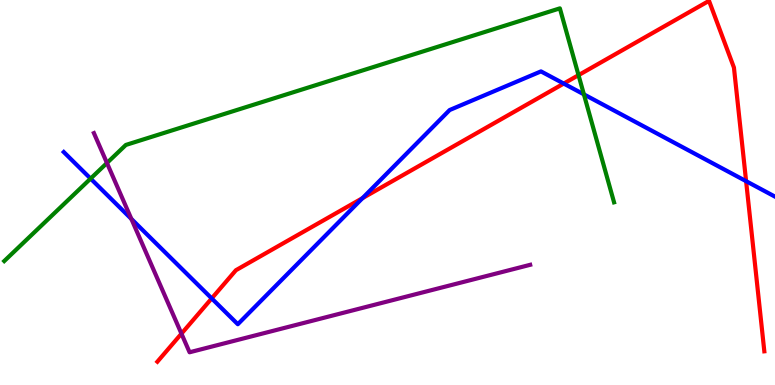[{'lines': ['blue', 'red'], 'intersections': [{'x': 2.73, 'y': 2.25}, {'x': 4.68, 'y': 4.85}, {'x': 7.27, 'y': 7.83}, {'x': 9.63, 'y': 5.29}]}, {'lines': ['green', 'red'], 'intersections': [{'x': 7.46, 'y': 8.05}]}, {'lines': ['purple', 'red'], 'intersections': [{'x': 2.34, 'y': 1.33}]}, {'lines': ['blue', 'green'], 'intersections': [{'x': 1.17, 'y': 5.36}, {'x': 7.53, 'y': 7.55}]}, {'lines': ['blue', 'purple'], 'intersections': [{'x': 1.7, 'y': 4.31}]}, {'lines': ['green', 'purple'], 'intersections': [{'x': 1.38, 'y': 5.77}]}]